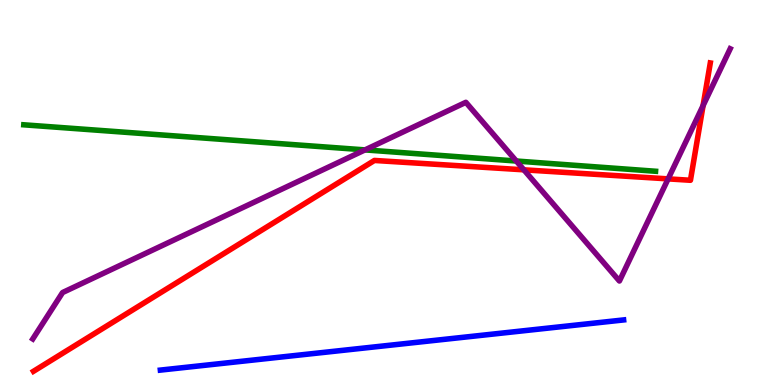[{'lines': ['blue', 'red'], 'intersections': []}, {'lines': ['green', 'red'], 'intersections': []}, {'lines': ['purple', 'red'], 'intersections': [{'x': 6.76, 'y': 5.59}, {'x': 8.62, 'y': 5.35}, {'x': 9.07, 'y': 7.26}]}, {'lines': ['blue', 'green'], 'intersections': []}, {'lines': ['blue', 'purple'], 'intersections': []}, {'lines': ['green', 'purple'], 'intersections': [{'x': 4.71, 'y': 6.11}, {'x': 6.66, 'y': 5.82}]}]